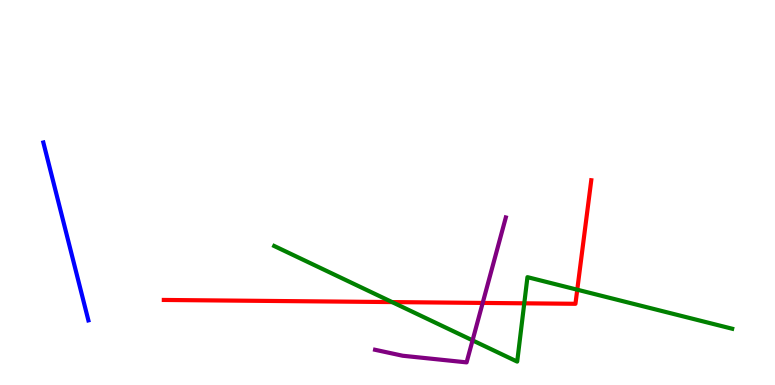[{'lines': ['blue', 'red'], 'intersections': []}, {'lines': ['green', 'red'], 'intersections': [{'x': 5.06, 'y': 2.15}, {'x': 6.76, 'y': 2.12}, {'x': 7.45, 'y': 2.48}]}, {'lines': ['purple', 'red'], 'intersections': [{'x': 6.23, 'y': 2.13}]}, {'lines': ['blue', 'green'], 'intersections': []}, {'lines': ['blue', 'purple'], 'intersections': []}, {'lines': ['green', 'purple'], 'intersections': [{'x': 6.1, 'y': 1.16}]}]